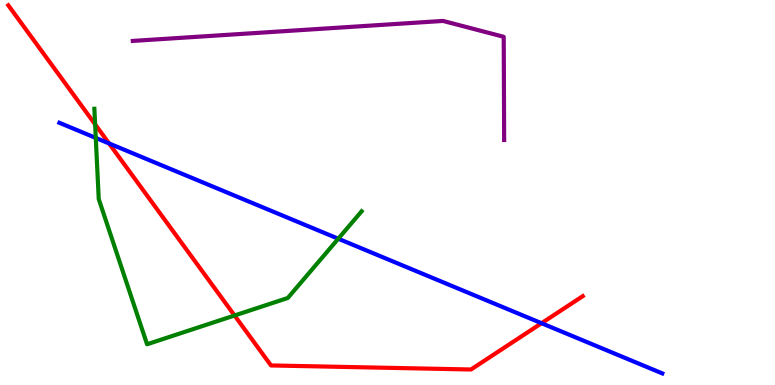[{'lines': ['blue', 'red'], 'intersections': [{'x': 1.41, 'y': 6.27}, {'x': 6.99, 'y': 1.6}]}, {'lines': ['green', 'red'], 'intersections': [{'x': 1.23, 'y': 6.77}, {'x': 3.03, 'y': 1.81}]}, {'lines': ['purple', 'red'], 'intersections': []}, {'lines': ['blue', 'green'], 'intersections': [{'x': 1.24, 'y': 6.42}, {'x': 4.36, 'y': 3.8}]}, {'lines': ['blue', 'purple'], 'intersections': []}, {'lines': ['green', 'purple'], 'intersections': []}]